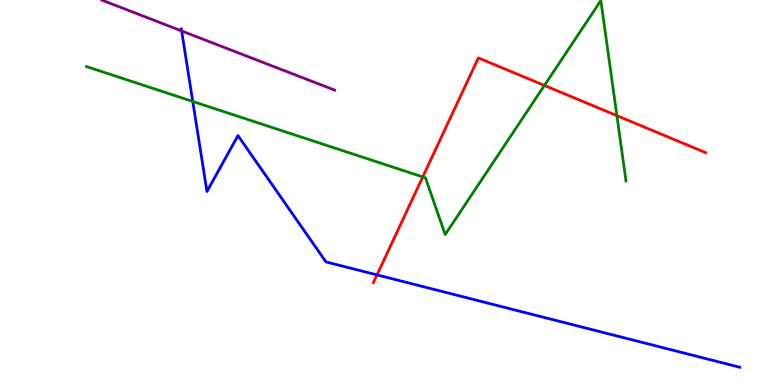[{'lines': ['blue', 'red'], 'intersections': [{'x': 4.86, 'y': 2.86}]}, {'lines': ['green', 'red'], 'intersections': [{'x': 5.45, 'y': 5.4}, {'x': 7.02, 'y': 7.78}, {'x': 7.96, 'y': 7.0}]}, {'lines': ['purple', 'red'], 'intersections': []}, {'lines': ['blue', 'green'], 'intersections': [{'x': 2.49, 'y': 7.36}]}, {'lines': ['blue', 'purple'], 'intersections': [{'x': 2.34, 'y': 9.2}]}, {'lines': ['green', 'purple'], 'intersections': []}]